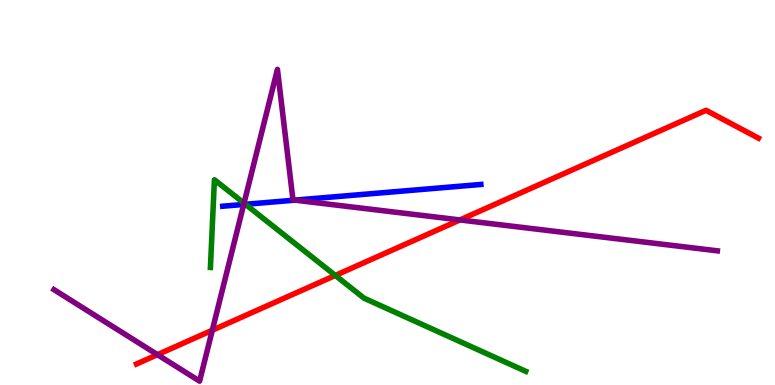[{'lines': ['blue', 'red'], 'intersections': []}, {'lines': ['green', 'red'], 'intersections': [{'x': 4.33, 'y': 2.85}]}, {'lines': ['purple', 'red'], 'intersections': [{'x': 2.03, 'y': 0.788}, {'x': 2.74, 'y': 1.42}, {'x': 5.93, 'y': 4.29}]}, {'lines': ['blue', 'green'], 'intersections': [{'x': 3.17, 'y': 4.69}]}, {'lines': ['blue', 'purple'], 'intersections': [{'x': 3.14, 'y': 4.69}, {'x': 3.81, 'y': 4.8}]}, {'lines': ['green', 'purple'], 'intersections': [{'x': 3.15, 'y': 4.72}]}]